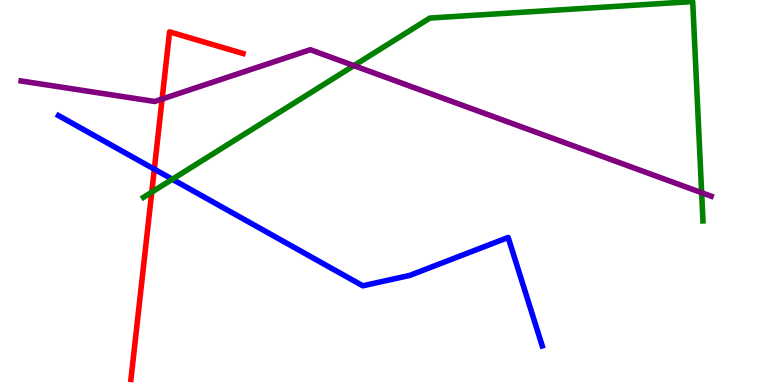[{'lines': ['blue', 'red'], 'intersections': [{'x': 1.99, 'y': 5.61}]}, {'lines': ['green', 'red'], 'intersections': [{'x': 1.96, 'y': 5.01}]}, {'lines': ['purple', 'red'], 'intersections': [{'x': 2.09, 'y': 7.43}]}, {'lines': ['blue', 'green'], 'intersections': [{'x': 2.22, 'y': 5.34}]}, {'lines': ['blue', 'purple'], 'intersections': []}, {'lines': ['green', 'purple'], 'intersections': [{'x': 4.57, 'y': 8.3}, {'x': 9.05, 'y': 5.0}]}]